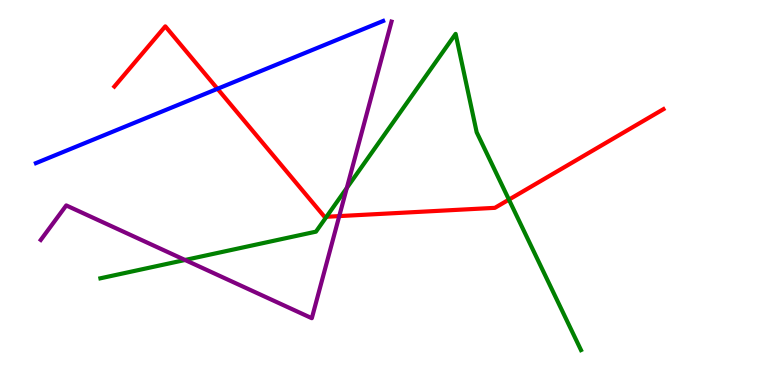[{'lines': ['blue', 'red'], 'intersections': [{'x': 2.81, 'y': 7.69}]}, {'lines': ['green', 'red'], 'intersections': [{'x': 4.21, 'y': 4.37}, {'x': 6.57, 'y': 4.82}]}, {'lines': ['purple', 'red'], 'intersections': [{'x': 4.38, 'y': 4.39}]}, {'lines': ['blue', 'green'], 'intersections': []}, {'lines': ['blue', 'purple'], 'intersections': []}, {'lines': ['green', 'purple'], 'intersections': [{'x': 2.39, 'y': 3.25}, {'x': 4.48, 'y': 5.12}]}]